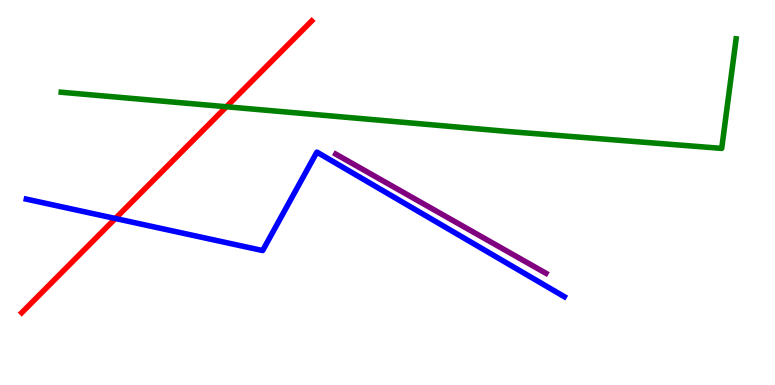[{'lines': ['blue', 'red'], 'intersections': [{'x': 1.49, 'y': 4.32}]}, {'lines': ['green', 'red'], 'intersections': [{'x': 2.92, 'y': 7.23}]}, {'lines': ['purple', 'red'], 'intersections': []}, {'lines': ['blue', 'green'], 'intersections': []}, {'lines': ['blue', 'purple'], 'intersections': []}, {'lines': ['green', 'purple'], 'intersections': []}]